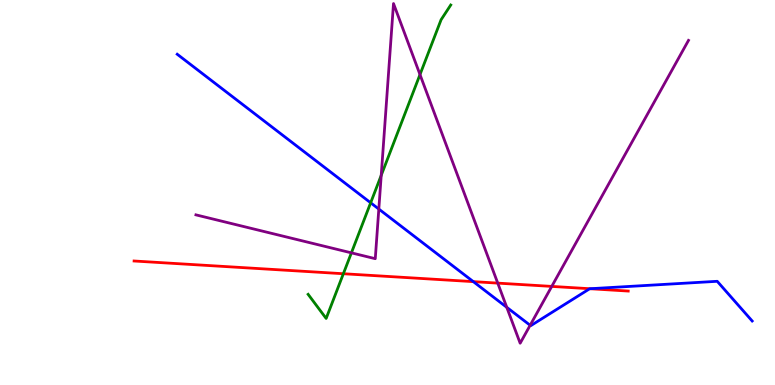[{'lines': ['blue', 'red'], 'intersections': [{'x': 6.11, 'y': 2.68}, {'x': 7.61, 'y': 2.5}]}, {'lines': ['green', 'red'], 'intersections': [{'x': 4.43, 'y': 2.89}]}, {'lines': ['purple', 'red'], 'intersections': [{'x': 6.42, 'y': 2.65}, {'x': 7.12, 'y': 2.56}]}, {'lines': ['blue', 'green'], 'intersections': [{'x': 4.78, 'y': 4.73}]}, {'lines': ['blue', 'purple'], 'intersections': [{'x': 4.89, 'y': 4.57}, {'x': 6.54, 'y': 2.02}, {'x': 6.84, 'y': 1.55}]}, {'lines': ['green', 'purple'], 'intersections': [{'x': 4.53, 'y': 3.43}, {'x': 4.92, 'y': 5.45}, {'x': 5.42, 'y': 8.06}]}]